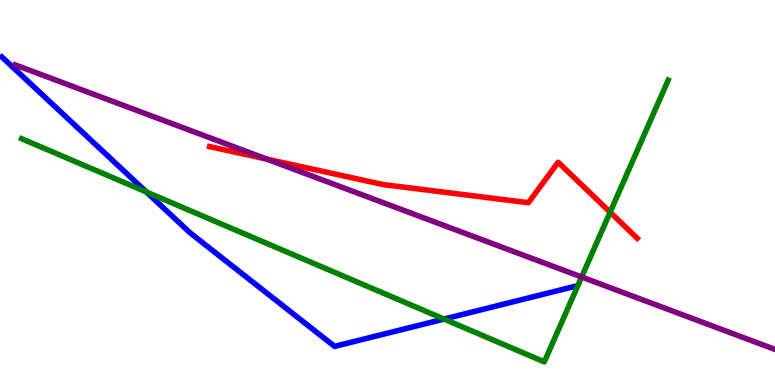[{'lines': ['blue', 'red'], 'intersections': []}, {'lines': ['green', 'red'], 'intersections': [{'x': 7.87, 'y': 4.49}]}, {'lines': ['purple', 'red'], 'intersections': [{'x': 3.44, 'y': 5.87}]}, {'lines': ['blue', 'green'], 'intersections': [{'x': 1.89, 'y': 5.01}, {'x': 5.73, 'y': 1.71}]}, {'lines': ['blue', 'purple'], 'intersections': []}, {'lines': ['green', 'purple'], 'intersections': [{'x': 7.5, 'y': 2.81}]}]